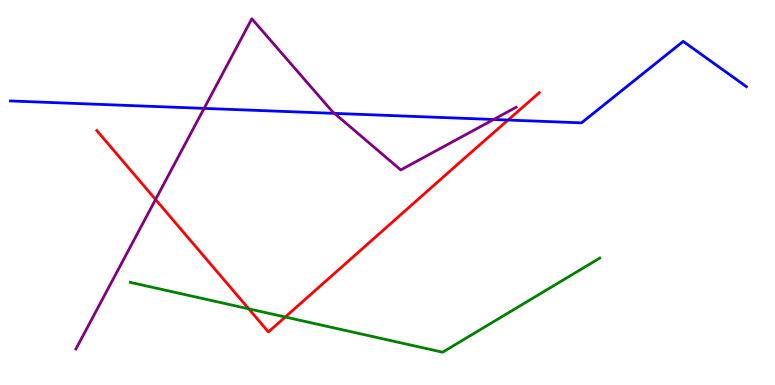[{'lines': ['blue', 'red'], 'intersections': [{'x': 6.56, 'y': 6.88}]}, {'lines': ['green', 'red'], 'intersections': [{'x': 3.21, 'y': 1.98}, {'x': 3.68, 'y': 1.77}]}, {'lines': ['purple', 'red'], 'intersections': [{'x': 2.01, 'y': 4.82}]}, {'lines': ['blue', 'green'], 'intersections': []}, {'lines': ['blue', 'purple'], 'intersections': [{'x': 2.63, 'y': 7.18}, {'x': 4.32, 'y': 7.06}, {'x': 6.37, 'y': 6.9}]}, {'lines': ['green', 'purple'], 'intersections': []}]